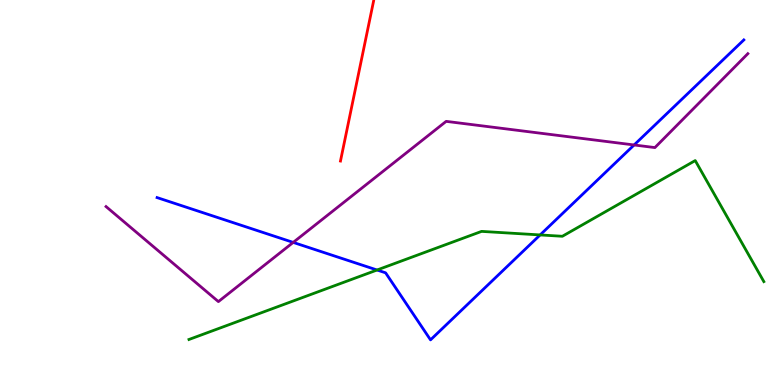[{'lines': ['blue', 'red'], 'intersections': []}, {'lines': ['green', 'red'], 'intersections': []}, {'lines': ['purple', 'red'], 'intersections': []}, {'lines': ['blue', 'green'], 'intersections': [{'x': 4.87, 'y': 2.99}, {'x': 6.97, 'y': 3.9}]}, {'lines': ['blue', 'purple'], 'intersections': [{'x': 3.78, 'y': 3.7}, {'x': 8.18, 'y': 6.23}]}, {'lines': ['green', 'purple'], 'intersections': []}]